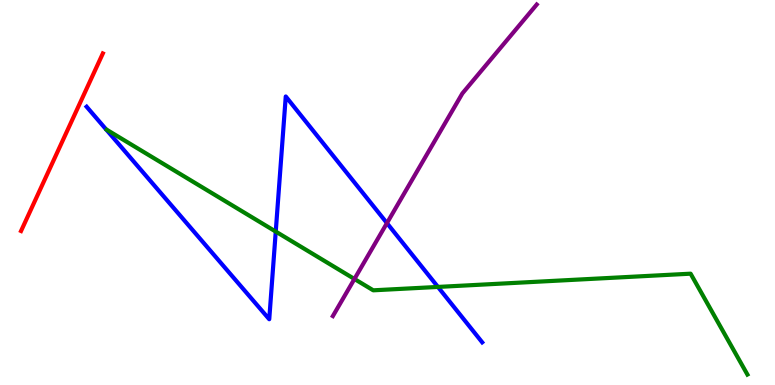[{'lines': ['blue', 'red'], 'intersections': []}, {'lines': ['green', 'red'], 'intersections': []}, {'lines': ['purple', 'red'], 'intersections': []}, {'lines': ['blue', 'green'], 'intersections': [{'x': 3.56, 'y': 3.99}, {'x': 5.65, 'y': 2.55}]}, {'lines': ['blue', 'purple'], 'intersections': [{'x': 4.99, 'y': 4.21}]}, {'lines': ['green', 'purple'], 'intersections': [{'x': 4.57, 'y': 2.75}]}]